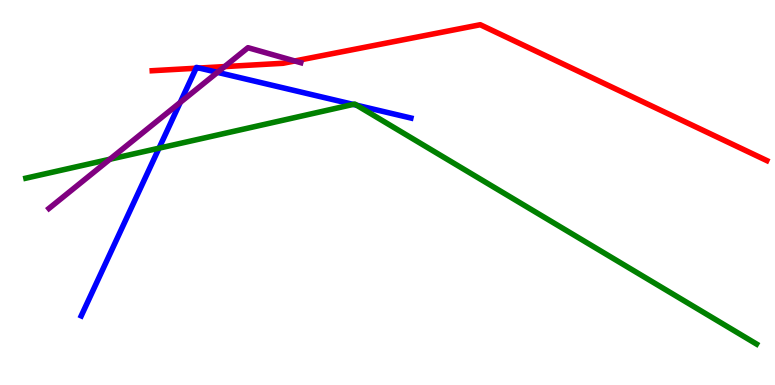[{'lines': ['blue', 'red'], 'intersections': [{'x': 2.53, 'y': 8.23}, {'x': 2.57, 'y': 8.23}]}, {'lines': ['green', 'red'], 'intersections': []}, {'lines': ['purple', 'red'], 'intersections': [{'x': 2.9, 'y': 8.27}, {'x': 3.8, 'y': 8.42}]}, {'lines': ['blue', 'green'], 'intersections': [{'x': 2.05, 'y': 6.15}, {'x': 4.56, 'y': 7.29}, {'x': 4.6, 'y': 7.27}]}, {'lines': ['blue', 'purple'], 'intersections': [{'x': 2.33, 'y': 7.34}, {'x': 2.81, 'y': 8.12}]}, {'lines': ['green', 'purple'], 'intersections': [{'x': 1.42, 'y': 5.86}]}]